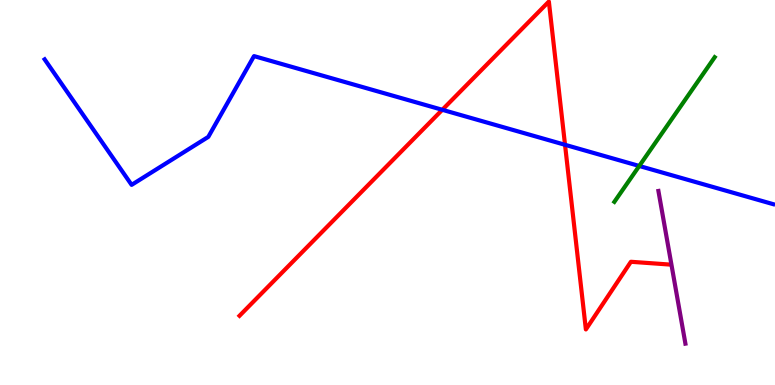[{'lines': ['blue', 'red'], 'intersections': [{'x': 5.71, 'y': 7.15}, {'x': 7.29, 'y': 6.24}]}, {'lines': ['green', 'red'], 'intersections': []}, {'lines': ['purple', 'red'], 'intersections': []}, {'lines': ['blue', 'green'], 'intersections': [{'x': 8.25, 'y': 5.69}]}, {'lines': ['blue', 'purple'], 'intersections': []}, {'lines': ['green', 'purple'], 'intersections': []}]